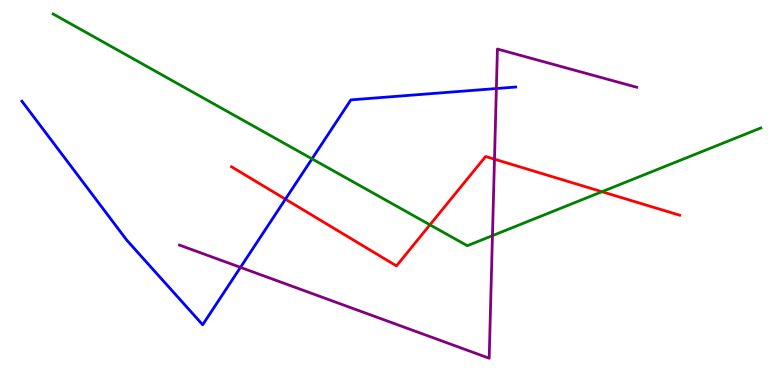[{'lines': ['blue', 'red'], 'intersections': [{'x': 3.68, 'y': 4.83}]}, {'lines': ['green', 'red'], 'intersections': [{'x': 5.55, 'y': 4.16}, {'x': 7.77, 'y': 5.02}]}, {'lines': ['purple', 'red'], 'intersections': [{'x': 6.38, 'y': 5.87}]}, {'lines': ['blue', 'green'], 'intersections': [{'x': 4.03, 'y': 5.87}]}, {'lines': ['blue', 'purple'], 'intersections': [{'x': 3.1, 'y': 3.06}, {'x': 6.4, 'y': 7.7}]}, {'lines': ['green', 'purple'], 'intersections': [{'x': 6.35, 'y': 3.88}]}]